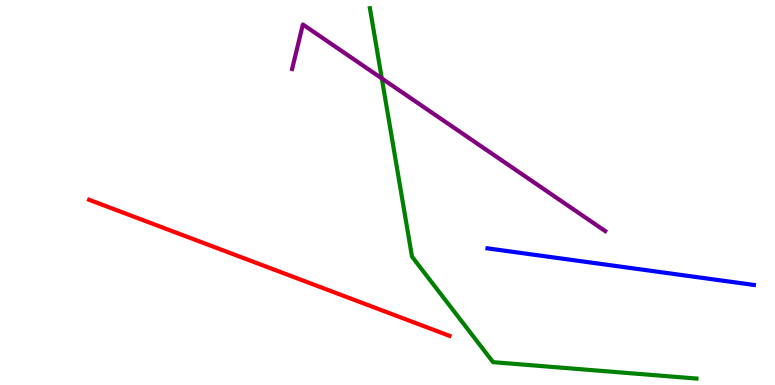[{'lines': ['blue', 'red'], 'intersections': []}, {'lines': ['green', 'red'], 'intersections': []}, {'lines': ['purple', 'red'], 'intersections': []}, {'lines': ['blue', 'green'], 'intersections': []}, {'lines': ['blue', 'purple'], 'intersections': []}, {'lines': ['green', 'purple'], 'intersections': [{'x': 4.93, 'y': 7.96}]}]